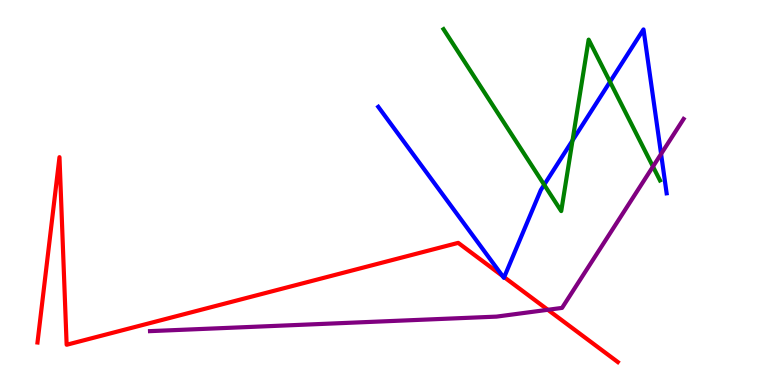[{'lines': ['blue', 'red'], 'intersections': [{'x': 6.48, 'y': 2.83}, {'x': 6.51, 'y': 2.8}]}, {'lines': ['green', 'red'], 'intersections': []}, {'lines': ['purple', 'red'], 'intersections': [{'x': 7.07, 'y': 1.95}]}, {'lines': ['blue', 'green'], 'intersections': [{'x': 7.02, 'y': 5.2}, {'x': 7.39, 'y': 6.35}, {'x': 7.87, 'y': 7.88}]}, {'lines': ['blue', 'purple'], 'intersections': [{'x': 8.53, 'y': 6.0}]}, {'lines': ['green', 'purple'], 'intersections': [{'x': 8.43, 'y': 5.67}]}]